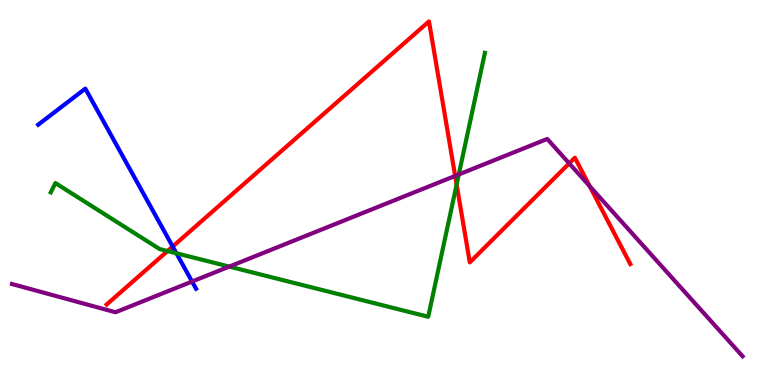[{'lines': ['blue', 'red'], 'intersections': [{'x': 2.23, 'y': 3.6}]}, {'lines': ['green', 'red'], 'intersections': [{'x': 2.16, 'y': 3.48}, {'x': 5.89, 'y': 5.21}]}, {'lines': ['purple', 'red'], 'intersections': [{'x': 5.87, 'y': 5.43}, {'x': 7.34, 'y': 5.76}, {'x': 7.61, 'y': 5.16}]}, {'lines': ['blue', 'green'], 'intersections': [{'x': 2.28, 'y': 3.42}]}, {'lines': ['blue', 'purple'], 'intersections': [{'x': 2.48, 'y': 2.69}]}, {'lines': ['green', 'purple'], 'intersections': [{'x': 2.96, 'y': 3.08}, {'x': 5.92, 'y': 5.47}]}]